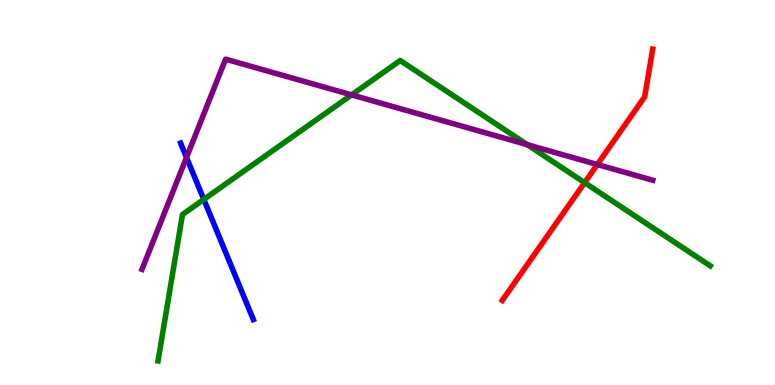[{'lines': ['blue', 'red'], 'intersections': []}, {'lines': ['green', 'red'], 'intersections': [{'x': 7.54, 'y': 5.26}]}, {'lines': ['purple', 'red'], 'intersections': [{'x': 7.71, 'y': 5.73}]}, {'lines': ['blue', 'green'], 'intersections': [{'x': 2.63, 'y': 4.82}]}, {'lines': ['blue', 'purple'], 'intersections': [{'x': 2.41, 'y': 5.91}]}, {'lines': ['green', 'purple'], 'intersections': [{'x': 4.54, 'y': 7.54}, {'x': 6.8, 'y': 6.24}]}]